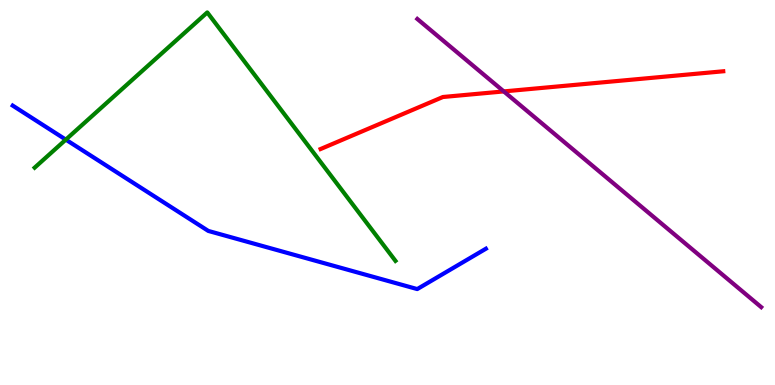[{'lines': ['blue', 'red'], 'intersections': []}, {'lines': ['green', 'red'], 'intersections': []}, {'lines': ['purple', 'red'], 'intersections': [{'x': 6.5, 'y': 7.63}]}, {'lines': ['blue', 'green'], 'intersections': [{'x': 0.849, 'y': 6.37}]}, {'lines': ['blue', 'purple'], 'intersections': []}, {'lines': ['green', 'purple'], 'intersections': []}]